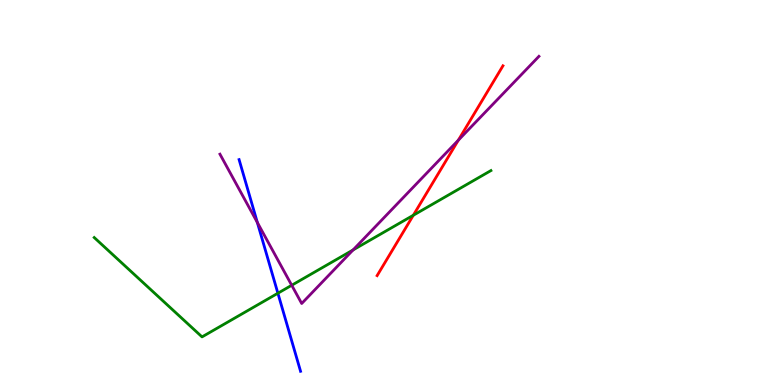[{'lines': ['blue', 'red'], 'intersections': []}, {'lines': ['green', 'red'], 'intersections': [{'x': 5.33, 'y': 4.41}]}, {'lines': ['purple', 'red'], 'intersections': [{'x': 5.91, 'y': 6.36}]}, {'lines': ['blue', 'green'], 'intersections': [{'x': 3.59, 'y': 2.38}]}, {'lines': ['blue', 'purple'], 'intersections': [{'x': 3.32, 'y': 4.22}]}, {'lines': ['green', 'purple'], 'intersections': [{'x': 3.76, 'y': 2.59}, {'x': 4.56, 'y': 3.51}]}]